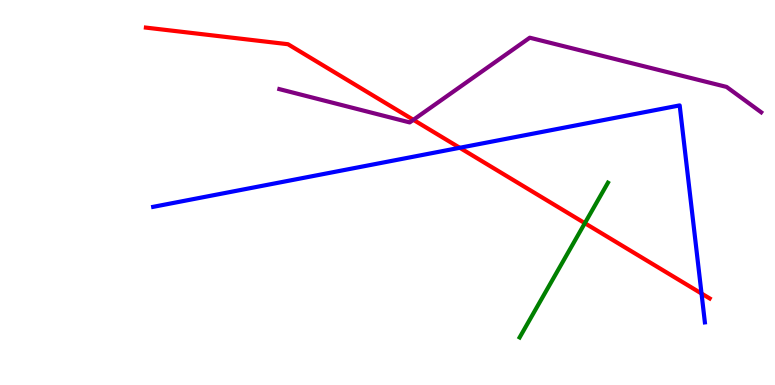[{'lines': ['blue', 'red'], 'intersections': [{'x': 5.93, 'y': 6.16}, {'x': 9.05, 'y': 2.38}]}, {'lines': ['green', 'red'], 'intersections': [{'x': 7.55, 'y': 4.2}]}, {'lines': ['purple', 'red'], 'intersections': [{'x': 5.33, 'y': 6.89}]}, {'lines': ['blue', 'green'], 'intersections': []}, {'lines': ['blue', 'purple'], 'intersections': []}, {'lines': ['green', 'purple'], 'intersections': []}]